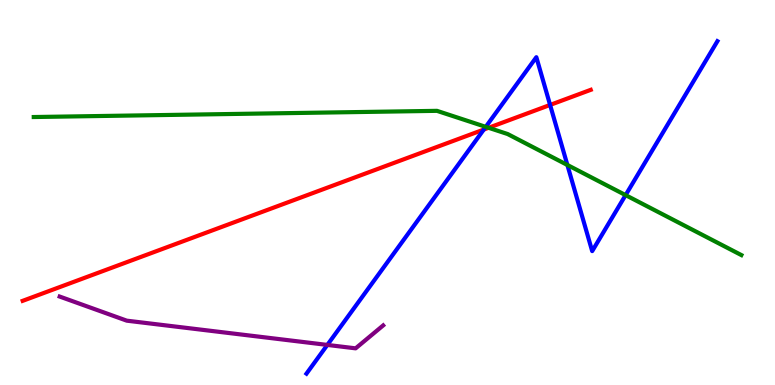[{'lines': ['blue', 'red'], 'intersections': [{'x': 6.24, 'y': 6.63}, {'x': 7.1, 'y': 7.27}]}, {'lines': ['green', 'red'], 'intersections': [{'x': 6.3, 'y': 6.68}]}, {'lines': ['purple', 'red'], 'intersections': []}, {'lines': ['blue', 'green'], 'intersections': [{'x': 6.27, 'y': 6.71}, {'x': 7.32, 'y': 5.72}, {'x': 8.07, 'y': 4.93}]}, {'lines': ['blue', 'purple'], 'intersections': [{'x': 4.22, 'y': 1.04}]}, {'lines': ['green', 'purple'], 'intersections': []}]